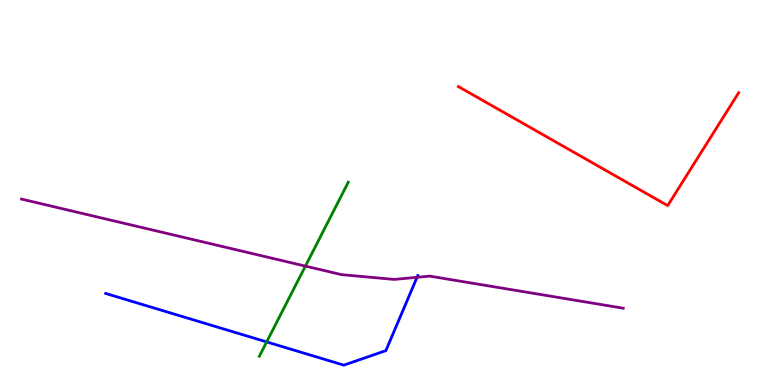[{'lines': ['blue', 'red'], 'intersections': []}, {'lines': ['green', 'red'], 'intersections': []}, {'lines': ['purple', 'red'], 'intersections': []}, {'lines': ['blue', 'green'], 'intersections': [{'x': 3.44, 'y': 1.12}]}, {'lines': ['blue', 'purple'], 'intersections': [{'x': 5.38, 'y': 2.8}]}, {'lines': ['green', 'purple'], 'intersections': [{'x': 3.94, 'y': 3.09}]}]